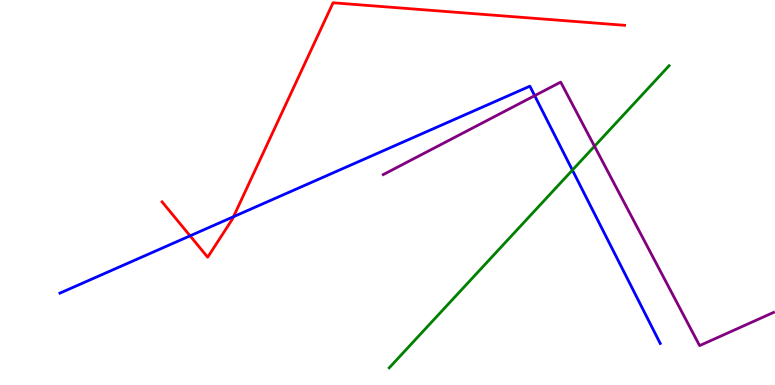[{'lines': ['blue', 'red'], 'intersections': [{'x': 2.45, 'y': 3.87}, {'x': 3.01, 'y': 4.37}]}, {'lines': ['green', 'red'], 'intersections': []}, {'lines': ['purple', 'red'], 'intersections': []}, {'lines': ['blue', 'green'], 'intersections': [{'x': 7.39, 'y': 5.58}]}, {'lines': ['blue', 'purple'], 'intersections': [{'x': 6.9, 'y': 7.52}]}, {'lines': ['green', 'purple'], 'intersections': [{'x': 7.67, 'y': 6.2}]}]